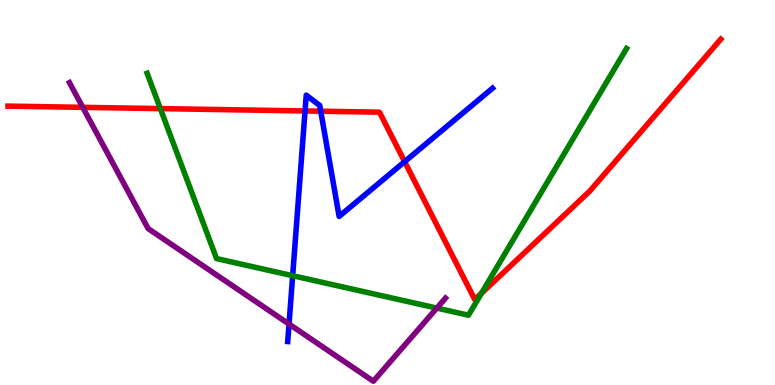[{'lines': ['blue', 'red'], 'intersections': [{'x': 3.94, 'y': 7.12}, {'x': 4.14, 'y': 7.11}, {'x': 5.22, 'y': 5.8}]}, {'lines': ['green', 'red'], 'intersections': [{'x': 2.07, 'y': 7.18}, {'x': 6.21, 'y': 2.38}]}, {'lines': ['purple', 'red'], 'intersections': [{'x': 1.07, 'y': 7.21}]}, {'lines': ['blue', 'green'], 'intersections': [{'x': 3.78, 'y': 2.84}]}, {'lines': ['blue', 'purple'], 'intersections': [{'x': 3.73, 'y': 1.58}]}, {'lines': ['green', 'purple'], 'intersections': [{'x': 5.64, 'y': 2.0}]}]